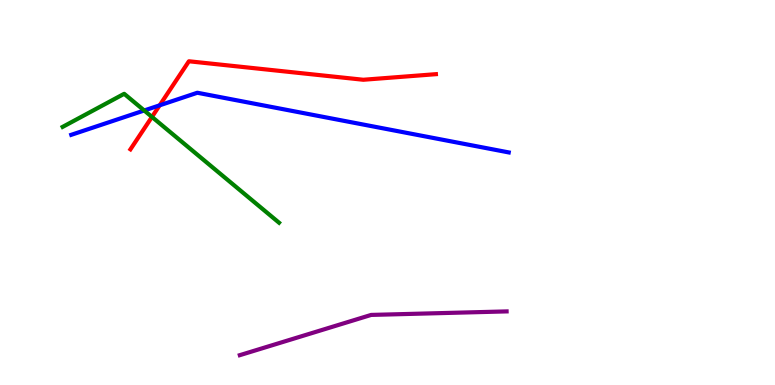[{'lines': ['blue', 'red'], 'intersections': [{'x': 2.06, 'y': 7.26}]}, {'lines': ['green', 'red'], 'intersections': [{'x': 1.96, 'y': 6.96}]}, {'lines': ['purple', 'red'], 'intersections': []}, {'lines': ['blue', 'green'], 'intersections': [{'x': 1.86, 'y': 7.13}]}, {'lines': ['blue', 'purple'], 'intersections': []}, {'lines': ['green', 'purple'], 'intersections': []}]